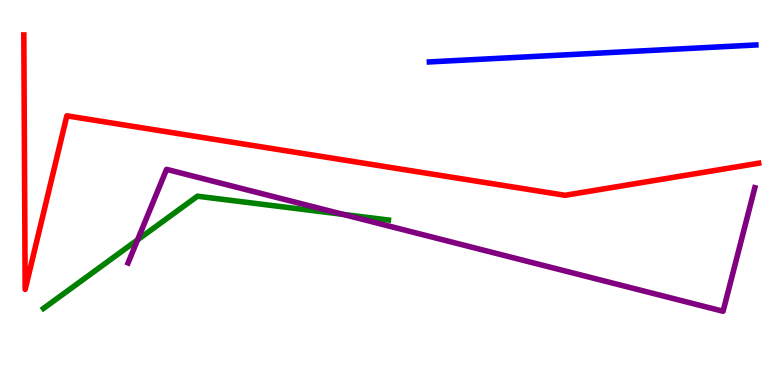[{'lines': ['blue', 'red'], 'intersections': []}, {'lines': ['green', 'red'], 'intersections': []}, {'lines': ['purple', 'red'], 'intersections': []}, {'lines': ['blue', 'green'], 'intersections': []}, {'lines': ['blue', 'purple'], 'intersections': []}, {'lines': ['green', 'purple'], 'intersections': [{'x': 1.78, 'y': 3.77}, {'x': 4.43, 'y': 4.43}]}]